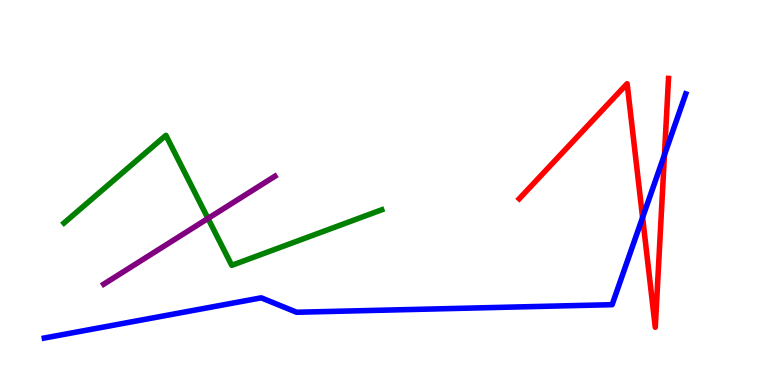[{'lines': ['blue', 'red'], 'intersections': [{'x': 8.29, 'y': 4.35}, {'x': 8.57, 'y': 5.98}]}, {'lines': ['green', 'red'], 'intersections': []}, {'lines': ['purple', 'red'], 'intersections': []}, {'lines': ['blue', 'green'], 'intersections': []}, {'lines': ['blue', 'purple'], 'intersections': []}, {'lines': ['green', 'purple'], 'intersections': [{'x': 2.68, 'y': 4.33}]}]